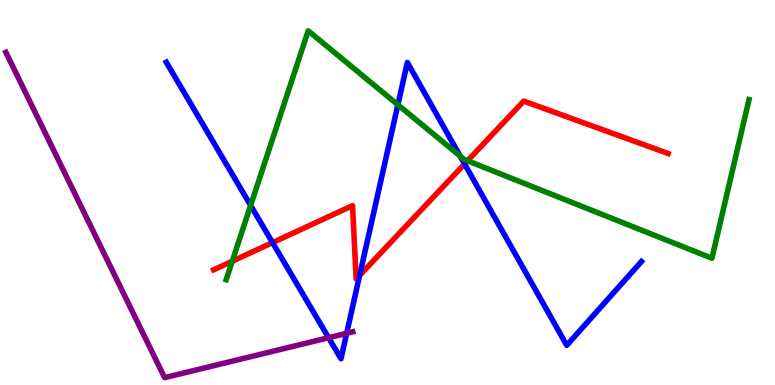[{'lines': ['blue', 'red'], 'intersections': [{'x': 3.52, 'y': 3.7}, {'x': 4.64, 'y': 2.85}, {'x': 5.99, 'y': 5.74}]}, {'lines': ['green', 'red'], 'intersections': [{'x': 3.0, 'y': 3.22}, {'x': 6.03, 'y': 5.82}]}, {'lines': ['purple', 'red'], 'intersections': []}, {'lines': ['blue', 'green'], 'intersections': [{'x': 3.23, 'y': 4.66}, {'x': 5.13, 'y': 7.28}, {'x': 5.94, 'y': 5.95}]}, {'lines': ['blue', 'purple'], 'intersections': [{'x': 4.24, 'y': 1.23}, {'x': 4.47, 'y': 1.34}]}, {'lines': ['green', 'purple'], 'intersections': []}]